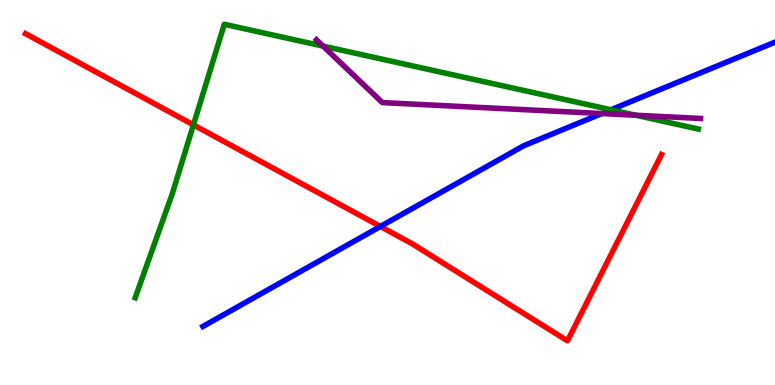[{'lines': ['blue', 'red'], 'intersections': [{'x': 4.91, 'y': 4.12}]}, {'lines': ['green', 'red'], 'intersections': [{'x': 2.5, 'y': 6.76}]}, {'lines': ['purple', 'red'], 'intersections': []}, {'lines': ['blue', 'green'], 'intersections': [{'x': 7.88, 'y': 7.15}]}, {'lines': ['blue', 'purple'], 'intersections': [{'x': 7.77, 'y': 7.05}]}, {'lines': ['green', 'purple'], 'intersections': [{'x': 4.17, 'y': 8.8}, {'x': 8.2, 'y': 7.01}]}]